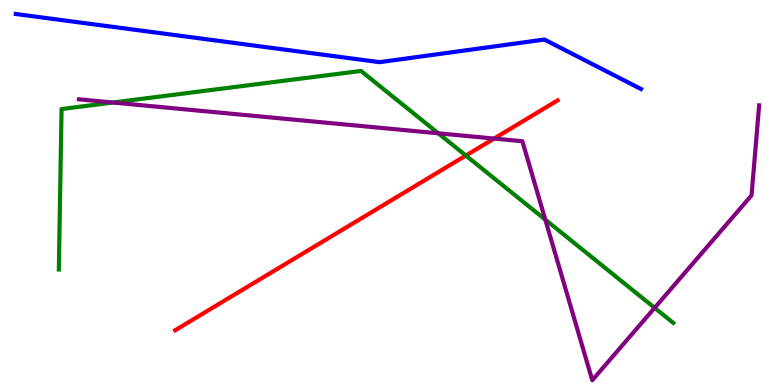[{'lines': ['blue', 'red'], 'intersections': []}, {'lines': ['green', 'red'], 'intersections': [{'x': 6.01, 'y': 5.96}]}, {'lines': ['purple', 'red'], 'intersections': [{'x': 6.38, 'y': 6.4}]}, {'lines': ['blue', 'green'], 'intersections': []}, {'lines': ['blue', 'purple'], 'intersections': []}, {'lines': ['green', 'purple'], 'intersections': [{'x': 1.46, 'y': 7.34}, {'x': 5.66, 'y': 6.54}, {'x': 7.04, 'y': 4.3}, {'x': 8.45, 'y': 2.0}]}]